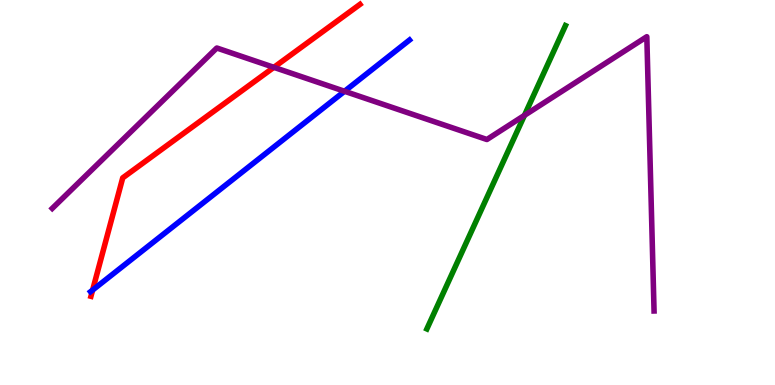[{'lines': ['blue', 'red'], 'intersections': [{'x': 1.2, 'y': 2.47}]}, {'lines': ['green', 'red'], 'intersections': []}, {'lines': ['purple', 'red'], 'intersections': [{'x': 3.53, 'y': 8.25}]}, {'lines': ['blue', 'green'], 'intersections': []}, {'lines': ['blue', 'purple'], 'intersections': [{'x': 4.45, 'y': 7.63}]}, {'lines': ['green', 'purple'], 'intersections': [{'x': 6.77, 'y': 7.0}]}]